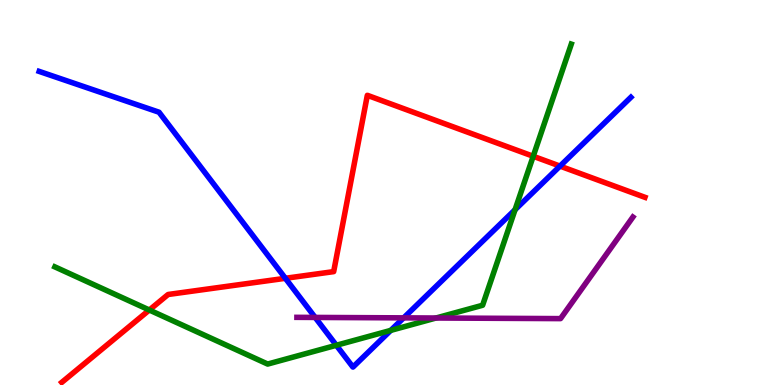[{'lines': ['blue', 'red'], 'intersections': [{'x': 3.68, 'y': 2.77}, {'x': 7.23, 'y': 5.69}]}, {'lines': ['green', 'red'], 'intersections': [{'x': 1.93, 'y': 1.95}, {'x': 6.88, 'y': 5.94}]}, {'lines': ['purple', 'red'], 'intersections': []}, {'lines': ['blue', 'green'], 'intersections': [{'x': 4.34, 'y': 1.03}, {'x': 5.04, 'y': 1.42}, {'x': 6.65, 'y': 4.55}]}, {'lines': ['blue', 'purple'], 'intersections': [{'x': 4.07, 'y': 1.76}, {'x': 5.21, 'y': 1.74}]}, {'lines': ['green', 'purple'], 'intersections': [{'x': 5.63, 'y': 1.74}]}]